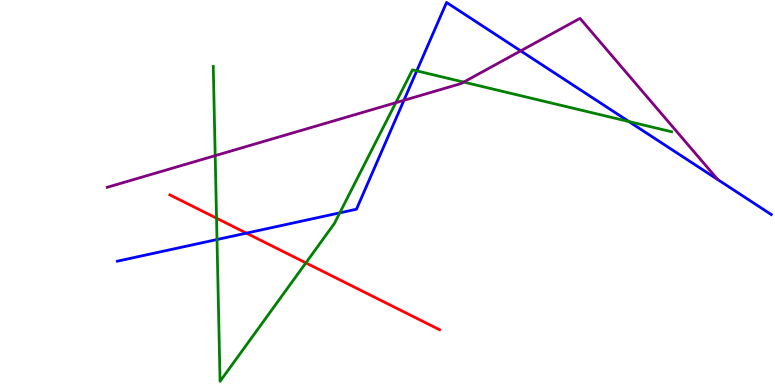[{'lines': ['blue', 'red'], 'intersections': [{'x': 3.18, 'y': 3.94}]}, {'lines': ['green', 'red'], 'intersections': [{'x': 2.79, 'y': 4.33}, {'x': 3.95, 'y': 3.17}]}, {'lines': ['purple', 'red'], 'intersections': []}, {'lines': ['blue', 'green'], 'intersections': [{'x': 2.8, 'y': 3.78}, {'x': 4.38, 'y': 4.47}, {'x': 5.38, 'y': 8.16}, {'x': 8.11, 'y': 6.84}]}, {'lines': ['blue', 'purple'], 'intersections': [{'x': 5.21, 'y': 7.39}, {'x': 6.72, 'y': 8.68}]}, {'lines': ['green', 'purple'], 'intersections': [{'x': 2.78, 'y': 5.96}, {'x': 5.11, 'y': 7.33}, {'x': 5.98, 'y': 7.87}]}]